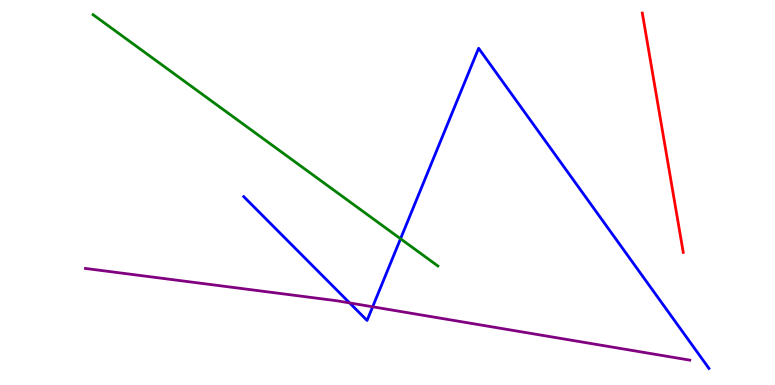[{'lines': ['blue', 'red'], 'intersections': []}, {'lines': ['green', 'red'], 'intersections': []}, {'lines': ['purple', 'red'], 'intersections': []}, {'lines': ['blue', 'green'], 'intersections': [{'x': 5.17, 'y': 3.8}]}, {'lines': ['blue', 'purple'], 'intersections': [{'x': 4.51, 'y': 2.13}, {'x': 4.81, 'y': 2.03}]}, {'lines': ['green', 'purple'], 'intersections': []}]